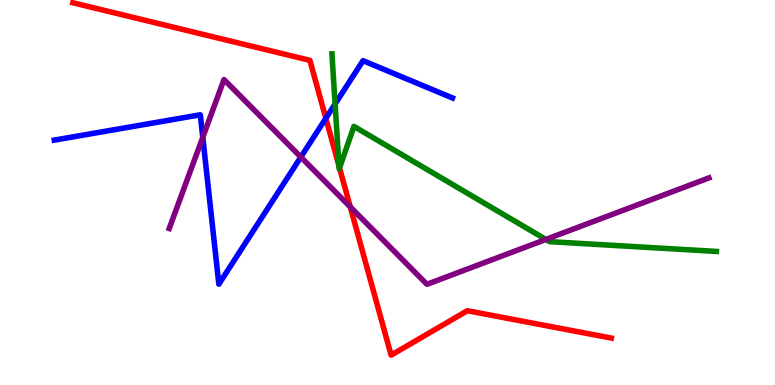[{'lines': ['blue', 'red'], 'intersections': [{'x': 4.2, 'y': 6.93}]}, {'lines': ['green', 'red'], 'intersections': [{'x': 4.37, 'y': 5.69}, {'x': 4.38, 'y': 5.64}]}, {'lines': ['purple', 'red'], 'intersections': [{'x': 4.52, 'y': 4.62}]}, {'lines': ['blue', 'green'], 'intersections': [{'x': 4.32, 'y': 7.3}]}, {'lines': ['blue', 'purple'], 'intersections': [{'x': 2.62, 'y': 6.43}, {'x': 3.88, 'y': 5.92}]}, {'lines': ['green', 'purple'], 'intersections': [{'x': 7.04, 'y': 3.78}]}]